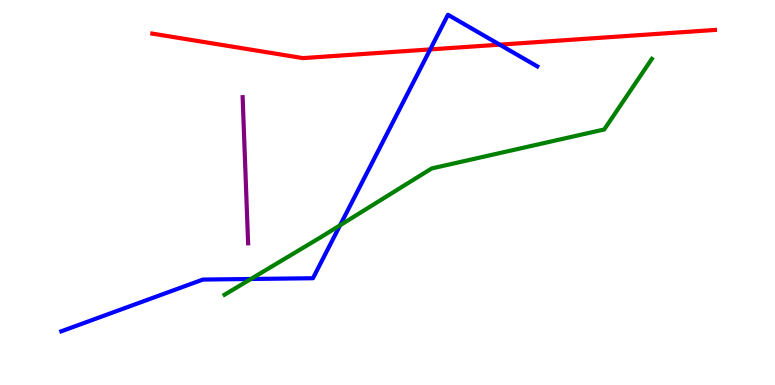[{'lines': ['blue', 'red'], 'intersections': [{'x': 5.55, 'y': 8.72}, {'x': 6.45, 'y': 8.84}]}, {'lines': ['green', 'red'], 'intersections': []}, {'lines': ['purple', 'red'], 'intersections': []}, {'lines': ['blue', 'green'], 'intersections': [{'x': 3.24, 'y': 2.75}, {'x': 4.39, 'y': 4.15}]}, {'lines': ['blue', 'purple'], 'intersections': []}, {'lines': ['green', 'purple'], 'intersections': []}]